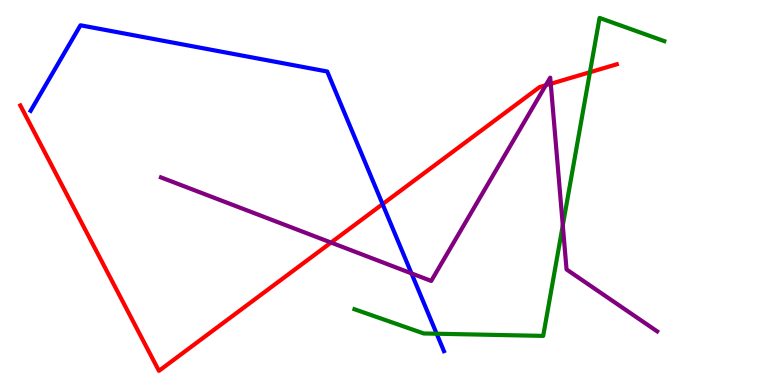[{'lines': ['blue', 'red'], 'intersections': [{'x': 4.94, 'y': 4.7}]}, {'lines': ['green', 'red'], 'intersections': [{'x': 7.61, 'y': 8.12}]}, {'lines': ['purple', 'red'], 'intersections': [{'x': 4.27, 'y': 3.7}, {'x': 7.04, 'y': 7.79}, {'x': 7.11, 'y': 7.82}]}, {'lines': ['blue', 'green'], 'intersections': [{'x': 5.63, 'y': 1.33}]}, {'lines': ['blue', 'purple'], 'intersections': [{'x': 5.31, 'y': 2.9}]}, {'lines': ['green', 'purple'], 'intersections': [{'x': 7.26, 'y': 4.15}]}]